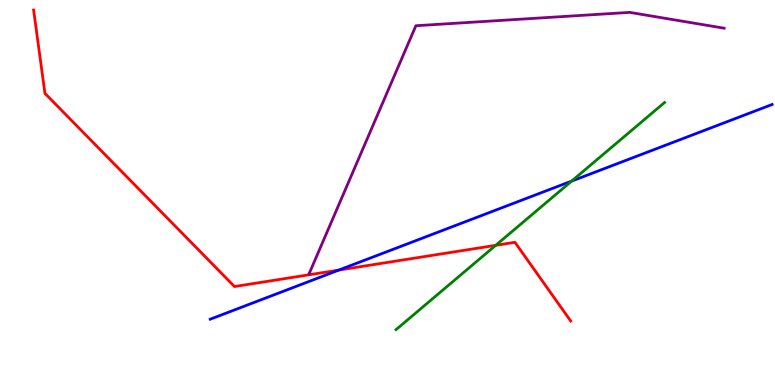[{'lines': ['blue', 'red'], 'intersections': [{'x': 4.37, 'y': 2.98}]}, {'lines': ['green', 'red'], 'intersections': [{'x': 6.4, 'y': 3.63}]}, {'lines': ['purple', 'red'], 'intersections': []}, {'lines': ['blue', 'green'], 'intersections': [{'x': 7.38, 'y': 5.3}]}, {'lines': ['blue', 'purple'], 'intersections': []}, {'lines': ['green', 'purple'], 'intersections': []}]